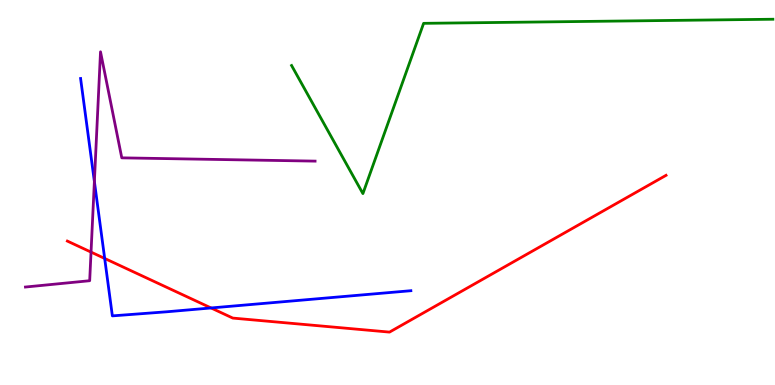[{'lines': ['blue', 'red'], 'intersections': [{'x': 1.35, 'y': 3.29}, {'x': 2.72, 'y': 2.0}]}, {'lines': ['green', 'red'], 'intersections': []}, {'lines': ['purple', 'red'], 'intersections': [{'x': 1.17, 'y': 3.45}]}, {'lines': ['blue', 'green'], 'intersections': []}, {'lines': ['blue', 'purple'], 'intersections': [{'x': 1.22, 'y': 5.29}]}, {'lines': ['green', 'purple'], 'intersections': []}]